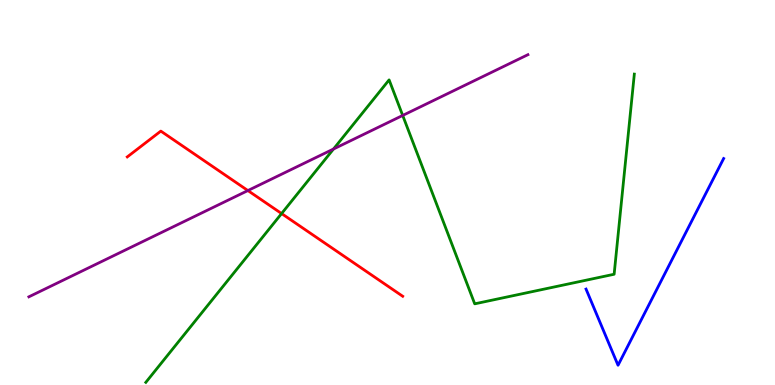[{'lines': ['blue', 'red'], 'intersections': []}, {'lines': ['green', 'red'], 'intersections': [{'x': 3.63, 'y': 4.45}]}, {'lines': ['purple', 'red'], 'intersections': [{'x': 3.2, 'y': 5.05}]}, {'lines': ['blue', 'green'], 'intersections': []}, {'lines': ['blue', 'purple'], 'intersections': []}, {'lines': ['green', 'purple'], 'intersections': [{'x': 4.3, 'y': 6.13}, {'x': 5.2, 'y': 7.0}]}]